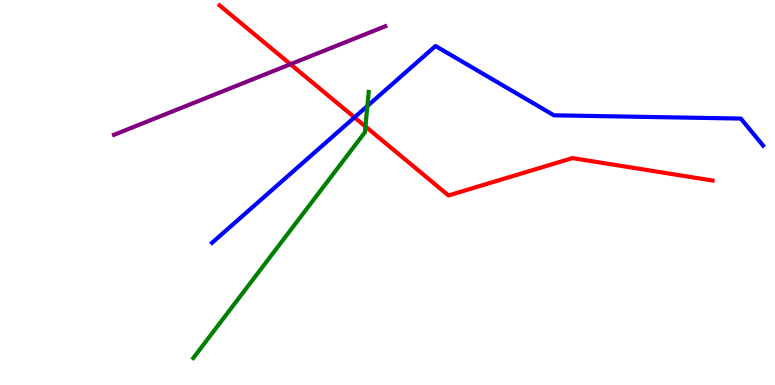[{'lines': ['blue', 'red'], 'intersections': [{'x': 4.57, 'y': 6.95}]}, {'lines': ['green', 'red'], 'intersections': [{'x': 4.72, 'y': 6.71}]}, {'lines': ['purple', 'red'], 'intersections': [{'x': 3.75, 'y': 8.33}]}, {'lines': ['blue', 'green'], 'intersections': [{'x': 4.74, 'y': 7.25}]}, {'lines': ['blue', 'purple'], 'intersections': []}, {'lines': ['green', 'purple'], 'intersections': []}]